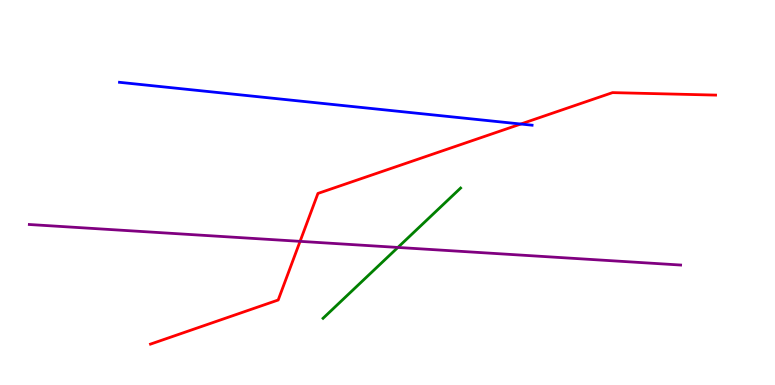[{'lines': ['blue', 'red'], 'intersections': [{'x': 6.72, 'y': 6.78}]}, {'lines': ['green', 'red'], 'intersections': []}, {'lines': ['purple', 'red'], 'intersections': [{'x': 3.87, 'y': 3.73}]}, {'lines': ['blue', 'green'], 'intersections': []}, {'lines': ['blue', 'purple'], 'intersections': []}, {'lines': ['green', 'purple'], 'intersections': [{'x': 5.13, 'y': 3.57}]}]